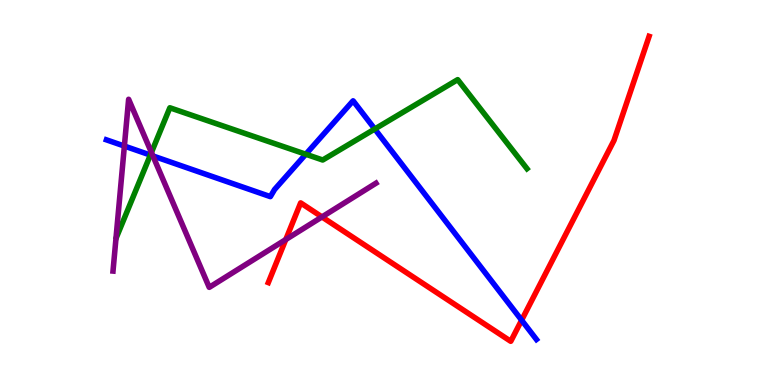[{'lines': ['blue', 'red'], 'intersections': [{'x': 6.73, 'y': 1.68}]}, {'lines': ['green', 'red'], 'intersections': []}, {'lines': ['purple', 'red'], 'intersections': [{'x': 3.69, 'y': 3.78}, {'x': 4.15, 'y': 4.37}]}, {'lines': ['blue', 'green'], 'intersections': [{'x': 1.94, 'y': 5.97}, {'x': 3.95, 'y': 5.99}, {'x': 4.84, 'y': 6.65}]}, {'lines': ['blue', 'purple'], 'intersections': [{'x': 1.6, 'y': 6.21}, {'x': 1.97, 'y': 5.95}]}, {'lines': ['green', 'purple'], 'intersections': [{'x': 1.95, 'y': 6.04}]}]